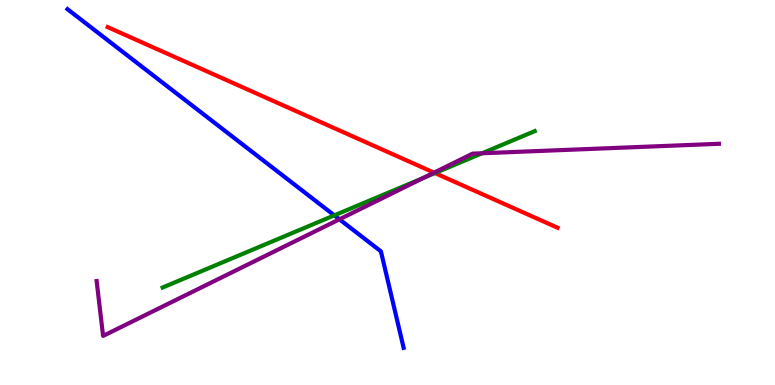[{'lines': ['blue', 'red'], 'intersections': []}, {'lines': ['green', 'red'], 'intersections': [{'x': 5.61, 'y': 5.5}]}, {'lines': ['purple', 'red'], 'intersections': [{'x': 5.6, 'y': 5.52}]}, {'lines': ['blue', 'green'], 'intersections': [{'x': 4.31, 'y': 4.41}]}, {'lines': ['blue', 'purple'], 'intersections': [{'x': 4.38, 'y': 4.3}]}, {'lines': ['green', 'purple'], 'intersections': [{'x': 5.46, 'y': 5.38}, {'x': 6.22, 'y': 6.02}]}]